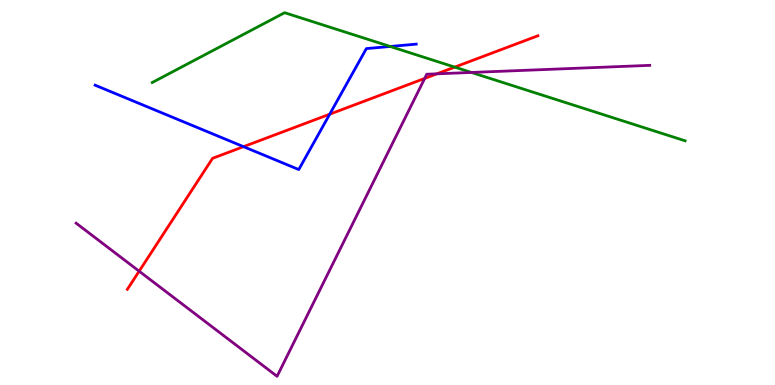[{'lines': ['blue', 'red'], 'intersections': [{'x': 3.14, 'y': 6.19}, {'x': 4.25, 'y': 7.03}]}, {'lines': ['green', 'red'], 'intersections': [{'x': 5.87, 'y': 8.26}]}, {'lines': ['purple', 'red'], 'intersections': [{'x': 1.8, 'y': 2.96}, {'x': 5.48, 'y': 7.96}, {'x': 5.64, 'y': 8.08}]}, {'lines': ['blue', 'green'], 'intersections': [{'x': 5.03, 'y': 8.79}]}, {'lines': ['blue', 'purple'], 'intersections': []}, {'lines': ['green', 'purple'], 'intersections': [{'x': 6.08, 'y': 8.12}]}]